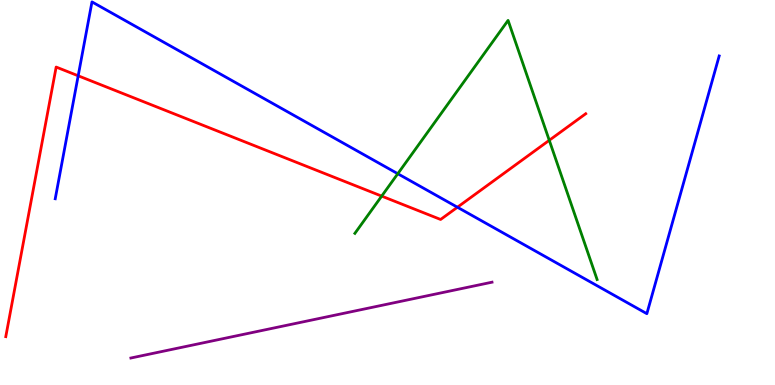[{'lines': ['blue', 'red'], 'intersections': [{'x': 1.01, 'y': 8.03}, {'x': 5.9, 'y': 4.62}]}, {'lines': ['green', 'red'], 'intersections': [{'x': 4.92, 'y': 4.91}, {'x': 7.09, 'y': 6.36}]}, {'lines': ['purple', 'red'], 'intersections': []}, {'lines': ['blue', 'green'], 'intersections': [{'x': 5.13, 'y': 5.49}]}, {'lines': ['blue', 'purple'], 'intersections': []}, {'lines': ['green', 'purple'], 'intersections': []}]